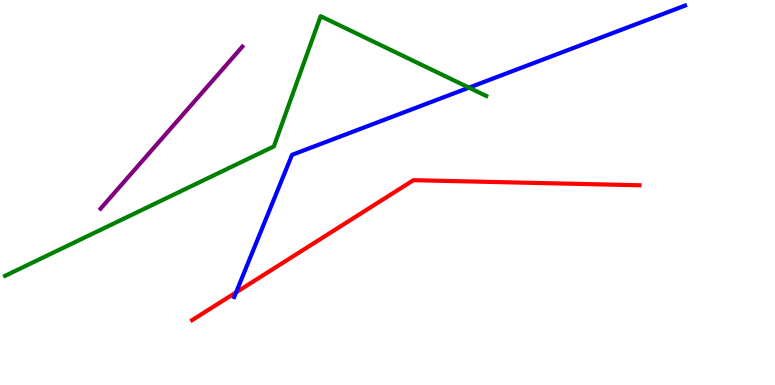[{'lines': ['blue', 'red'], 'intersections': [{'x': 3.05, 'y': 2.41}]}, {'lines': ['green', 'red'], 'intersections': []}, {'lines': ['purple', 'red'], 'intersections': []}, {'lines': ['blue', 'green'], 'intersections': [{'x': 6.05, 'y': 7.72}]}, {'lines': ['blue', 'purple'], 'intersections': []}, {'lines': ['green', 'purple'], 'intersections': []}]